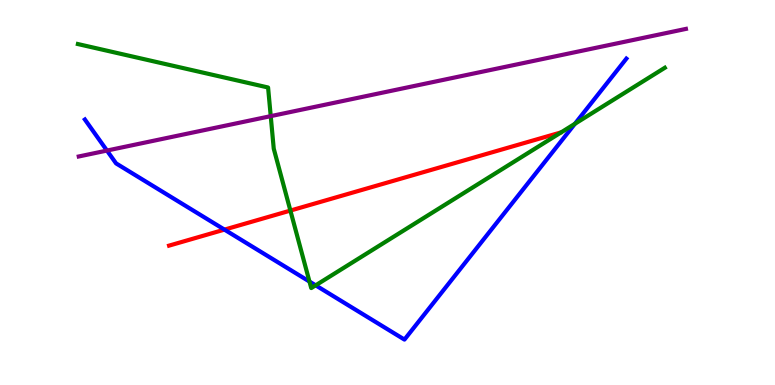[{'lines': ['blue', 'red'], 'intersections': [{'x': 2.9, 'y': 4.04}]}, {'lines': ['green', 'red'], 'intersections': [{'x': 3.75, 'y': 4.53}]}, {'lines': ['purple', 'red'], 'intersections': []}, {'lines': ['blue', 'green'], 'intersections': [{'x': 3.99, 'y': 2.69}, {'x': 4.07, 'y': 2.59}, {'x': 7.42, 'y': 6.78}]}, {'lines': ['blue', 'purple'], 'intersections': [{'x': 1.38, 'y': 6.09}]}, {'lines': ['green', 'purple'], 'intersections': [{'x': 3.49, 'y': 6.98}]}]